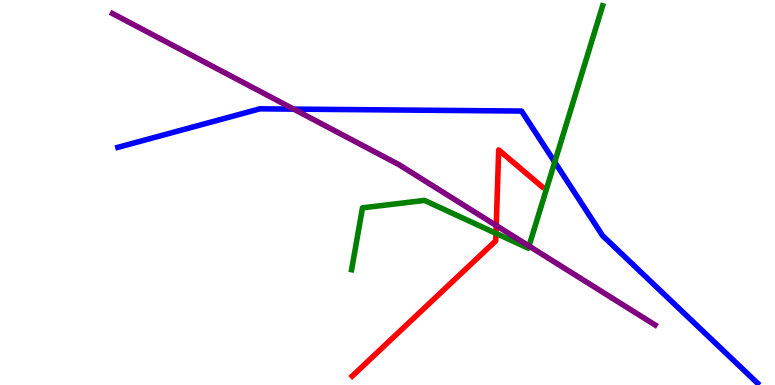[{'lines': ['blue', 'red'], 'intersections': []}, {'lines': ['green', 'red'], 'intersections': [{'x': 6.4, 'y': 3.94}]}, {'lines': ['purple', 'red'], 'intersections': [{'x': 6.4, 'y': 4.14}]}, {'lines': ['blue', 'green'], 'intersections': [{'x': 7.16, 'y': 5.79}]}, {'lines': ['blue', 'purple'], 'intersections': [{'x': 3.79, 'y': 7.17}]}, {'lines': ['green', 'purple'], 'intersections': [{'x': 6.83, 'y': 3.61}]}]